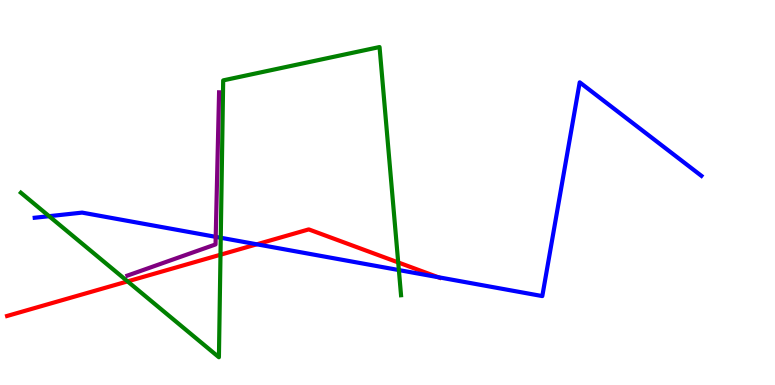[{'lines': ['blue', 'red'], 'intersections': [{'x': 3.31, 'y': 3.65}, {'x': 5.65, 'y': 2.8}]}, {'lines': ['green', 'red'], 'intersections': [{'x': 1.65, 'y': 2.69}, {'x': 2.85, 'y': 3.38}, {'x': 5.14, 'y': 3.18}]}, {'lines': ['purple', 'red'], 'intersections': []}, {'lines': ['blue', 'green'], 'intersections': [{'x': 0.634, 'y': 4.38}, {'x': 2.85, 'y': 3.82}, {'x': 5.15, 'y': 2.99}]}, {'lines': ['blue', 'purple'], 'intersections': [{'x': 2.78, 'y': 3.85}]}, {'lines': ['green', 'purple'], 'intersections': []}]